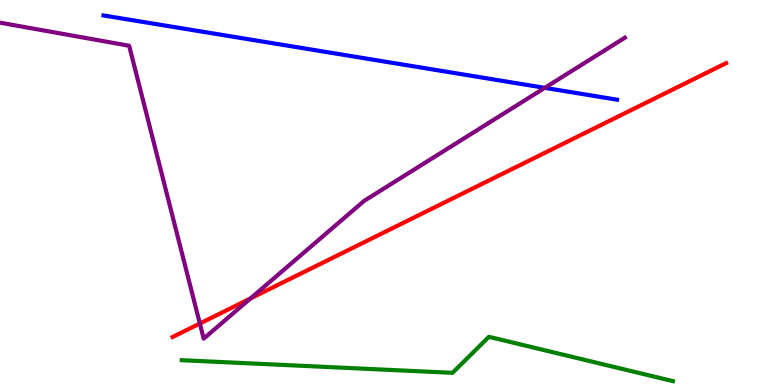[{'lines': ['blue', 'red'], 'intersections': []}, {'lines': ['green', 'red'], 'intersections': []}, {'lines': ['purple', 'red'], 'intersections': [{'x': 2.58, 'y': 1.6}, {'x': 3.23, 'y': 2.25}]}, {'lines': ['blue', 'green'], 'intersections': []}, {'lines': ['blue', 'purple'], 'intersections': [{'x': 7.03, 'y': 7.72}]}, {'lines': ['green', 'purple'], 'intersections': []}]